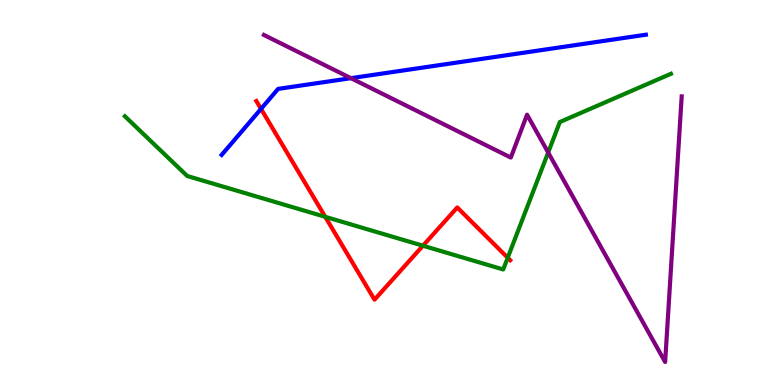[{'lines': ['blue', 'red'], 'intersections': [{'x': 3.37, 'y': 7.17}]}, {'lines': ['green', 'red'], 'intersections': [{'x': 4.2, 'y': 4.37}, {'x': 5.46, 'y': 3.62}, {'x': 6.55, 'y': 3.31}]}, {'lines': ['purple', 'red'], 'intersections': []}, {'lines': ['blue', 'green'], 'intersections': []}, {'lines': ['blue', 'purple'], 'intersections': [{'x': 4.53, 'y': 7.97}]}, {'lines': ['green', 'purple'], 'intersections': [{'x': 7.07, 'y': 6.04}]}]